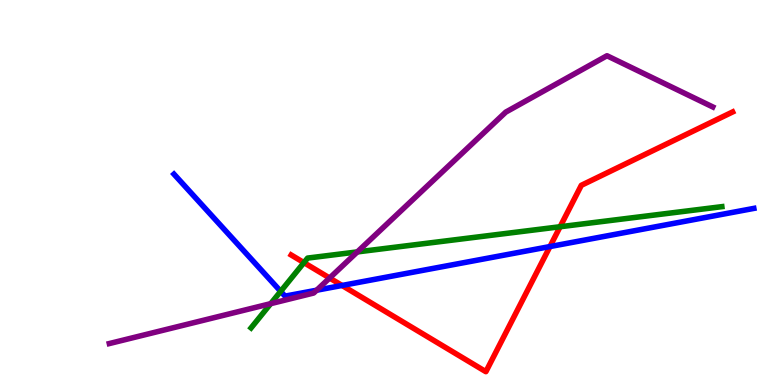[{'lines': ['blue', 'red'], 'intersections': [{'x': 4.41, 'y': 2.59}, {'x': 7.1, 'y': 3.6}]}, {'lines': ['green', 'red'], 'intersections': [{'x': 3.92, 'y': 3.18}, {'x': 7.23, 'y': 4.11}]}, {'lines': ['purple', 'red'], 'intersections': [{'x': 4.25, 'y': 2.78}]}, {'lines': ['blue', 'green'], 'intersections': [{'x': 3.62, 'y': 2.43}]}, {'lines': ['blue', 'purple'], 'intersections': [{'x': 4.09, 'y': 2.46}]}, {'lines': ['green', 'purple'], 'intersections': [{'x': 3.49, 'y': 2.11}, {'x': 4.61, 'y': 3.46}]}]